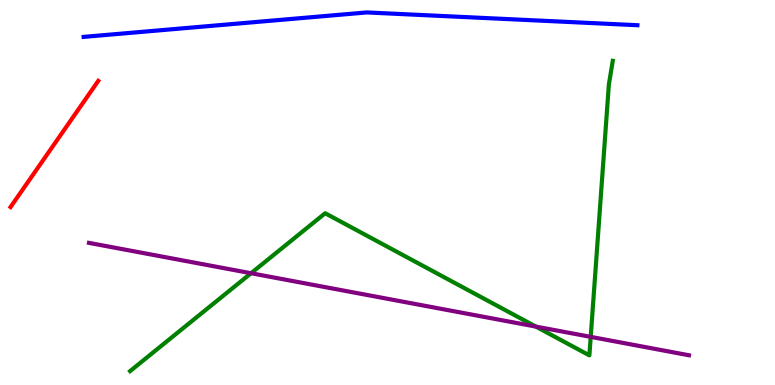[{'lines': ['blue', 'red'], 'intersections': []}, {'lines': ['green', 'red'], 'intersections': []}, {'lines': ['purple', 'red'], 'intersections': []}, {'lines': ['blue', 'green'], 'intersections': []}, {'lines': ['blue', 'purple'], 'intersections': []}, {'lines': ['green', 'purple'], 'intersections': [{'x': 3.24, 'y': 2.9}, {'x': 6.91, 'y': 1.52}, {'x': 7.62, 'y': 1.25}]}]